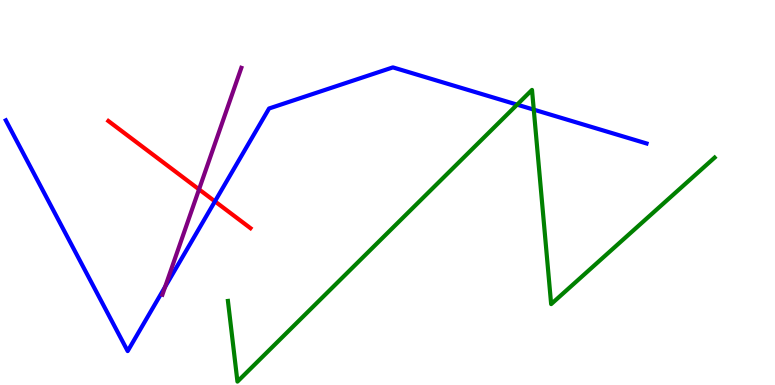[{'lines': ['blue', 'red'], 'intersections': [{'x': 2.77, 'y': 4.77}]}, {'lines': ['green', 'red'], 'intersections': []}, {'lines': ['purple', 'red'], 'intersections': [{'x': 2.57, 'y': 5.08}]}, {'lines': ['blue', 'green'], 'intersections': [{'x': 6.67, 'y': 7.28}, {'x': 6.89, 'y': 7.15}]}, {'lines': ['blue', 'purple'], 'intersections': [{'x': 2.13, 'y': 2.55}]}, {'lines': ['green', 'purple'], 'intersections': []}]